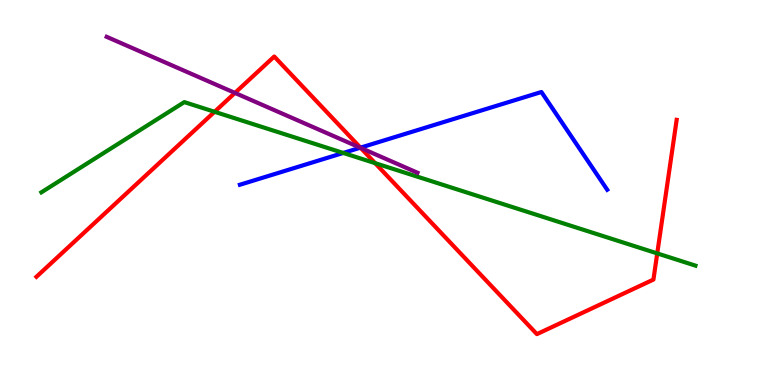[{'lines': ['blue', 'red'], 'intersections': [{'x': 4.65, 'y': 6.16}]}, {'lines': ['green', 'red'], 'intersections': [{'x': 2.77, 'y': 7.1}, {'x': 4.84, 'y': 5.76}, {'x': 8.48, 'y': 3.42}]}, {'lines': ['purple', 'red'], 'intersections': [{'x': 3.03, 'y': 7.59}, {'x': 4.65, 'y': 6.16}]}, {'lines': ['blue', 'green'], 'intersections': [{'x': 4.43, 'y': 6.03}]}, {'lines': ['blue', 'purple'], 'intersections': [{'x': 4.65, 'y': 6.16}]}, {'lines': ['green', 'purple'], 'intersections': []}]